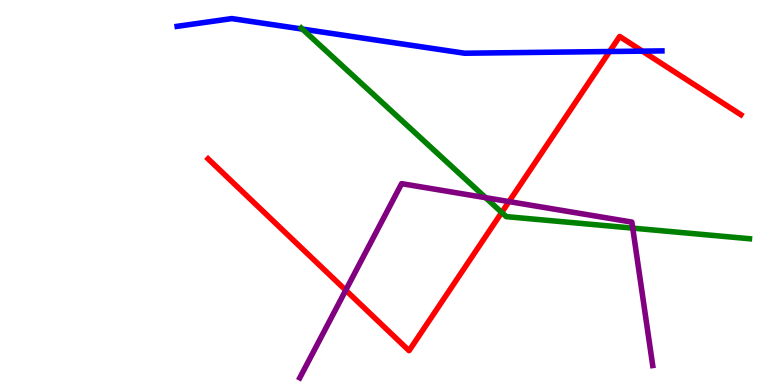[{'lines': ['blue', 'red'], 'intersections': [{'x': 7.87, 'y': 8.66}, {'x': 8.29, 'y': 8.67}]}, {'lines': ['green', 'red'], 'intersections': [{'x': 6.47, 'y': 4.48}]}, {'lines': ['purple', 'red'], 'intersections': [{'x': 4.46, 'y': 2.46}, {'x': 6.57, 'y': 4.76}]}, {'lines': ['blue', 'green'], 'intersections': [{'x': 3.9, 'y': 9.24}]}, {'lines': ['blue', 'purple'], 'intersections': []}, {'lines': ['green', 'purple'], 'intersections': [{'x': 6.27, 'y': 4.87}, {'x': 8.16, 'y': 4.07}]}]